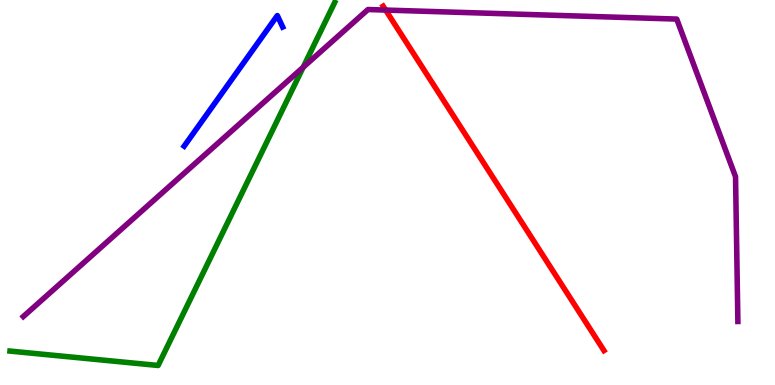[{'lines': ['blue', 'red'], 'intersections': []}, {'lines': ['green', 'red'], 'intersections': []}, {'lines': ['purple', 'red'], 'intersections': [{'x': 4.98, 'y': 9.74}]}, {'lines': ['blue', 'green'], 'intersections': []}, {'lines': ['blue', 'purple'], 'intersections': []}, {'lines': ['green', 'purple'], 'intersections': [{'x': 3.91, 'y': 8.25}]}]